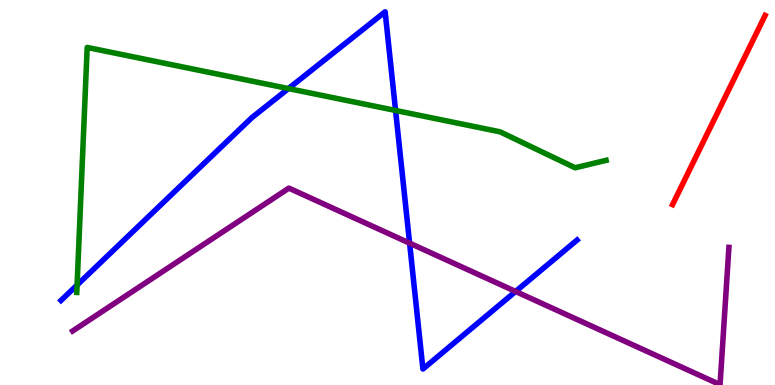[{'lines': ['blue', 'red'], 'intersections': []}, {'lines': ['green', 'red'], 'intersections': []}, {'lines': ['purple', 'red'], 'intersections': []}, {'lines': ['blue', 'green'], 'intersections': [{'x': 0.995, 'y': 2.6}, {'x': 3.72, 'y': 7.7}, {'x': 5.1, 'y': 7.13}]}, {'lines': ['blue', 'purple'], 'intersections': [{'x': 5.29, 'y': 3.68}, {'x': 6.65, 'y': 2.43}]}, {'lines': ['green', 'purple'], 'intersections': []}]